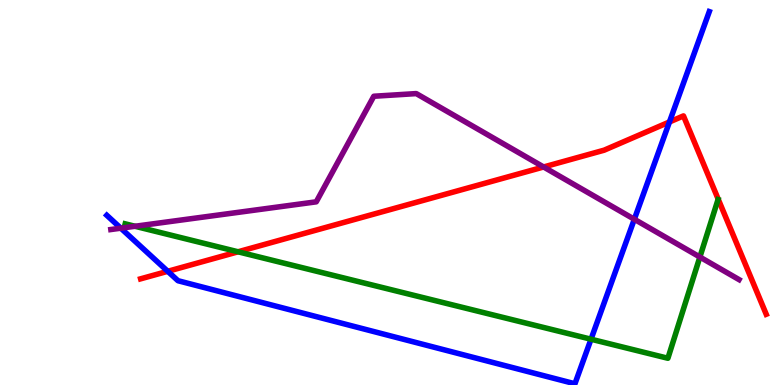[{'lines': ['blue', 'red'], 'intersections': [{'x': 2.16, 'y': 2.95}, {'x': 8.64, 'y': 6.83}]}, {'lines': ['green', 'red'], 'intersections': [{'x': 3.07, 'y': 3.46}]}, {'lines': ['purple', 'red'], 'intersections': [{'x': 7.01, 'y': 5.66}]}, {'lines': ['blue', 'green'], 'intersections': [{'x': 7.63, 'y': 1.19}]}, {'lines': ['blue', 'purple'], 'intersections': [{'x': 1.56, 'y': 4.07}, {'x': 8.18, 'y': 4.31}]}, {'lines': ['green', 'purple'], 'intersections': [{'x': 1.74, 'y': 4.12}, {'x': 9.03, 'y': 3.32}]}]